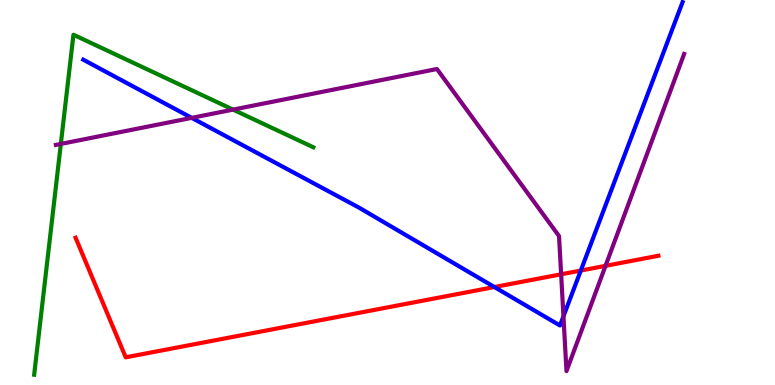[{'lines': ['blue', 'red'], 'intersections': [{'x': 6.38, 'y': 2.54}, {'x': 7.49, 'y': 2.97}]}, {'lines': ['green', 'red'], 'intersections': []}, {'lines': ['purple', 'red'], 'intersections': [{'x': 7.24, 'y': 2.88}, {'x': 7.81, 'y': 3.1}]}, {'lines': ['blue', 'green'], 'intersections': []}, {'lines': ['blue', 'purple'], 'intersections': [{'x': 2.47, 'y': 6.94}, {'x': 7.27, 'y': 1.78}]}, {'lines': ['green', 'purple'], 'intersections': [{'x': 0.785, 'y': 6.26}, {'x': 3.01, 'y': 7.15}]}]